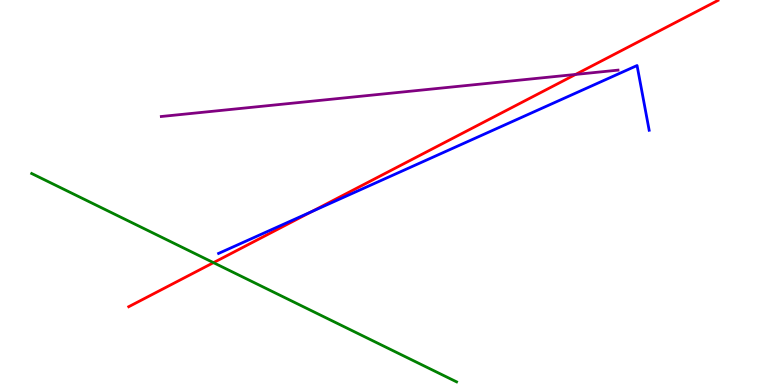[{'lines': ['blue', 'red'], 'intersections': [{'x': 4.02, 'y': 4.5}]}, {'lines': ['green', 'red'], 'intersections': [{'x': 2.75, 'y': 3.18}]}, {'lines': ['purple', 'red'], 'intersections': [{'x': 7.43, 'y': 8.07}]}, {'lines': ['blue', 'green'], 'intersections': []}, {'lines': ['blue', 'purple'], 'intersections': []}, {'lines': ['green', 'purple'], 'intersections': []}]